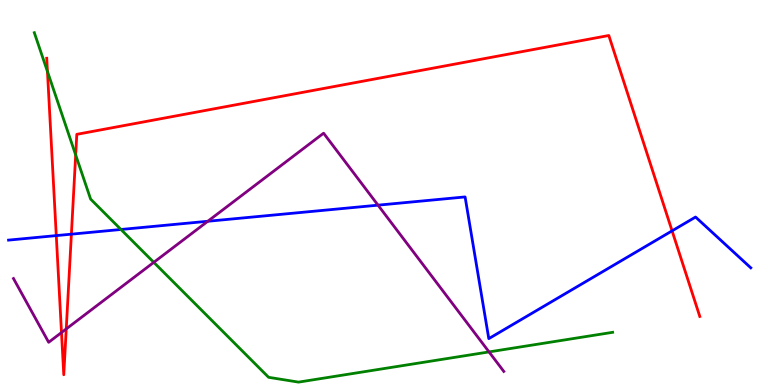[{'lines': ['blue', 'red'], 'intersections': [{'x': 0.726, 'y': 3.88}, {'x': 0.921, 'y': 3.92}, {'x': 8.67, 'y': 4.0}]}, {'lines': ['green', 'red'], 'intersections': [{'x': 0.612, 'y': 8.14}, {'x': 0.977, 'y': 5.98}]}, {'lines': ['purple', 'red'], 'intersections': [{'x': 0.794, 'y': 1.36}, {'x': 0.855, 'y': 1.46}]}, {'lines': ['blue', 'green'], 'intersections': [{'x': 1.56, 'y': 4.04}]}, {'lines': ['blue', 'purple'], 'intersections': [{'x': 2.68, 'y': 4.25}, {'x': 4.88, 'y': 4.67}]}, {'lines': ['green', 'purple'], 'intersections': [{'x': 1.98, 'y': 3.19}, {'x': 6.31, 'y': 0.859}]}]